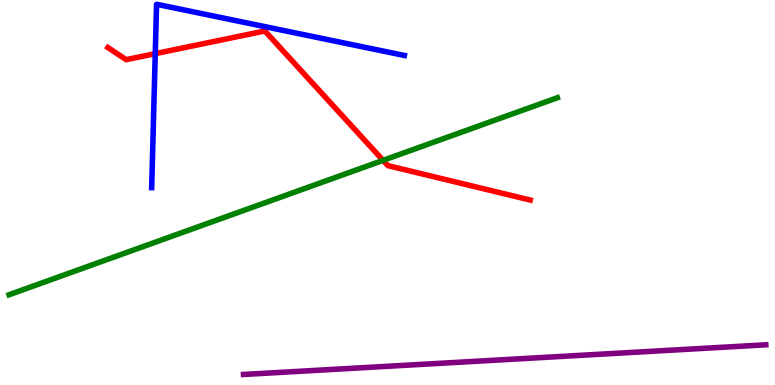[{'lines': ['blue', 'red'], 'intersections': [{'x': 2.0, 'y': 8.61}]}, {'lines': ['green', 'red'], 'intersections': [{'x': 4.94, 'y': 5.83}]}, {'lines': ['purple', 'red'], 'intersections': []}, {'lines': ['blue', 'green'], 'intersections': []}, {'lines': ['blue', 'purple'], 'intersections': []}, {'lines': ['green', 'purple'], 'intersections': []}]